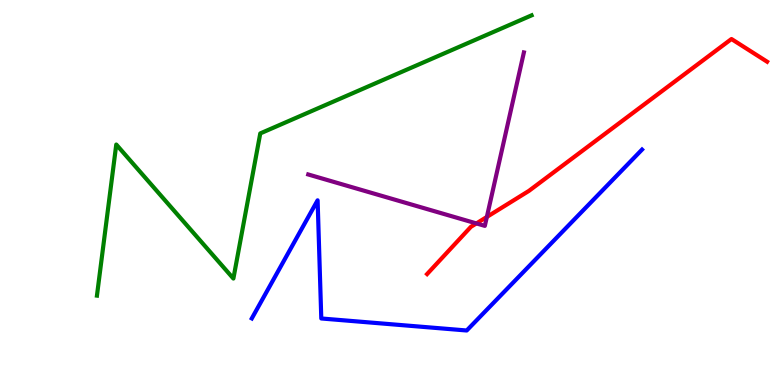[{'lines': ['blue', 'red'], 'intersections': []}, {'lines': ['green', 'red'], 'intersections': []}, {'lines': ['purple', 'red'], 'intersections': [{'x': 6.15, 'y': 4.2}, {'x': 6.28, 'y': 4.37}]}, {'lines': ['blue', 'green'], 'intersections': []}, {'lines': ['blue', 'purple'], 'intersections': []}, {'lines': ['green', 'purple'], 'intersections': []}]